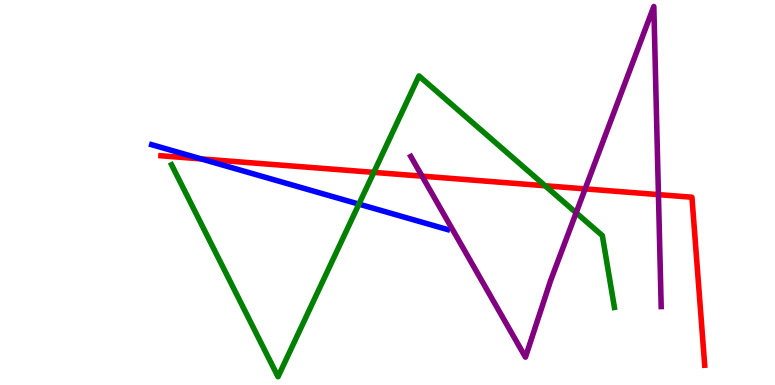[{'lines': ['blue', 'red'], 'intersections': [{'x': 2.6, 'y': 5.87}]}, {'lines': ['green', 'red'], 'intersections': [{'x': 4.82, 'y': 5.52}, {'x': 7.03, 'y': 5.18}]}, {'lines': ['purple', 'red'], 'intersections': [{'x': 5.45, 'y': 5.42}, {'x': 7.55, 'y': 5.09}, {'x': 8.5, 'y': 4.95}]}, {'lines': ['blue', 'green'], 'intersections': [{'x': 4.63, 'y': 4.7}]}, {'lines': ['blue', 'purple'], 'intersections': []}, {'lines': ['green', 'purple'], 'intersections': [{'x': 7.43, 'y': 4.47}]}]